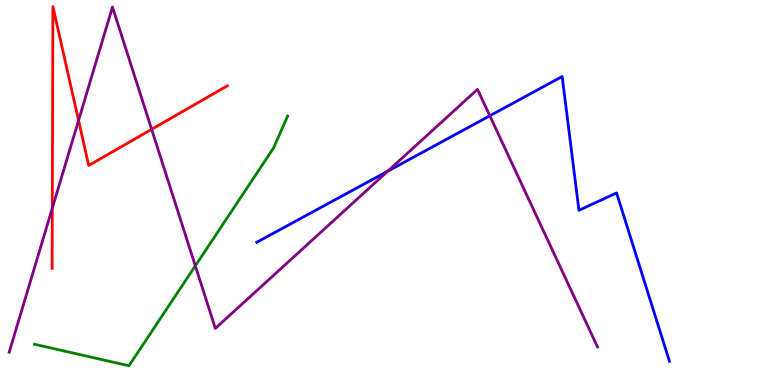[{'lines': ['blue', 'red'], 'intersections': []}, {'lines': ['green', 'red'], 'intersections': []}, {'lines': ['purple', 'red'], 'intersections': [{'x': 0.675, 'y': 4.59}, {'x': 1.01, 'y': 6.87}, {'x': 1.96, 'y': 6.64}]}, {'lines': ['blue', 'green'], 'intersections': []}, {'lines': ['blue', 'purple'], 'intersections': [{'x': 5.0, 'y': 5.55}, {'x': 6.32, 'y': 6.99}]}, {'lines': ['green', 'purple'], 'intersections': [{'x': 2.52, 'y': 3.1}]}]